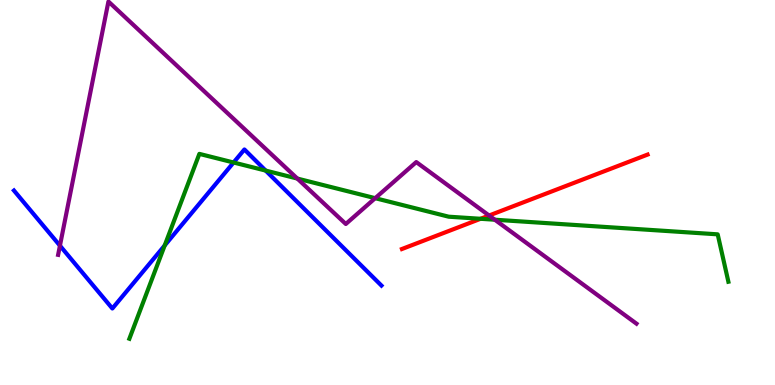[{'lines': ['blue', 'red'], 'intersections': []}, {'lines': ['green', 'red'], 'intersections': [{'x': 6.2, 'y': 4.32}]}, {'lines': ['purple', 'red'], 'intersections': [{'x': 6.31, 'y': 4.4}]}, {'lines': ['blue', 'green'], 'intersections': [{'x': 2.13, 'y': 3.62}, {'x': 3.01, 'y': 5.78}, {'x': 3.43, 'y': 5.57}]}, {'lines': ['blue', 'purple'], 'intersections': [{'x': 0.773, 'y': 3.62}]}, {'lines': ['green', 'purple'], 'intersections': [{'x': 3.84, 'y': 5.36}, {'x': 4.84, 'y': 4.85}, {'x': 6.38, 'y': 4.29}]}]